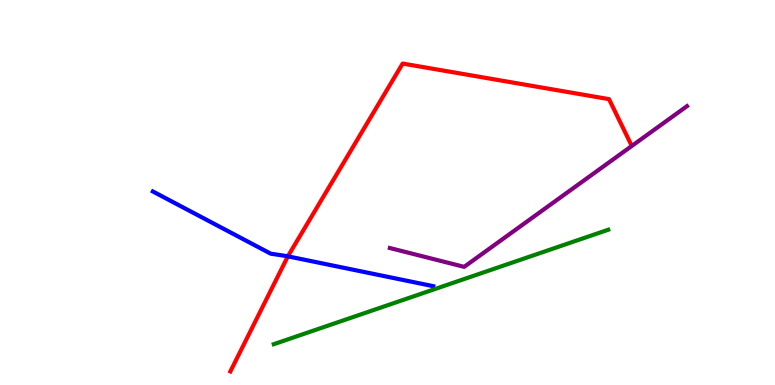[{'lines': ['blue', 'red'], 'intersections': [{'x': 3.71, 'y': 3.34}]}, {'lines': ['green', 'red'], 'intersections': []}, {'lines': ['purple', 'red'], 'intersections': []}, {'lines': ['blue', 'green'], 'intersections': []}, {'lines': ['blue', 'purple'], 'intersections': []}, {'lines': ['green', 'purple'], 'intersections': []}]